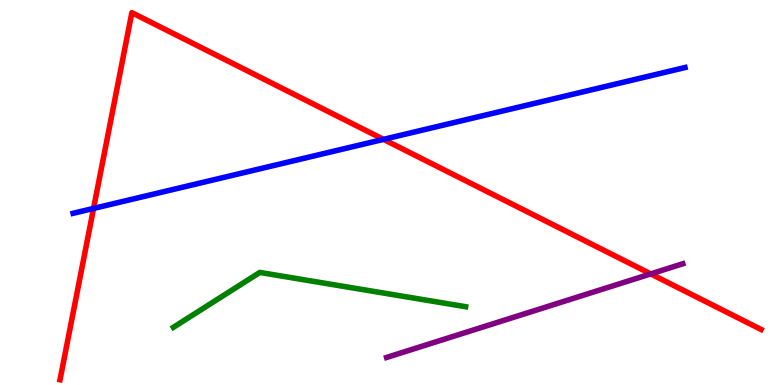[{'lines': ['blue', 'red'], 'intersections': [{'x': 1.21, 'y': 4.59}, {'x': 4.95, 'y': 6.38}]}, {'lines': ['green', 'red'], 'intersections': []}, {'lines': ['purple', 'red'], 'intersections': [{'x': 8.4, 'y': 2.89}]}, {'lines': ['blue', 'green'], 'intersections': []}, {'lines': ['blue', 'purple'], 'intersections': []}, {'lines': ['green', 'purple'], 'intersections': []}]